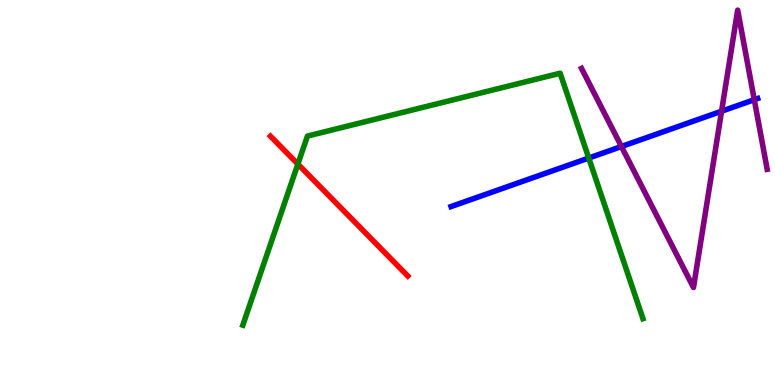[{'lines': ['blue', 'red'], 'intersections': []}, {'lines': ['green', 'red'], 'intersections': [{'x': 3.84, 'y': 5.74}]}, {'lines': ['purple', 'red'], 'intersections': []}, {'lines': ['blue', 'green'], 'intersections': [{'x': 7.6, 'y': 5.9}]}, {'lines': ['blue', 'purple'], 'intersections': [{'x': 8.02, 'y': 6.19}, {'x': 9.31, 'y': 7.11}, {'x': 9.73, 'y': 7.41}]}, {'lines': ['green', 'purple'], 'intersections': []}]